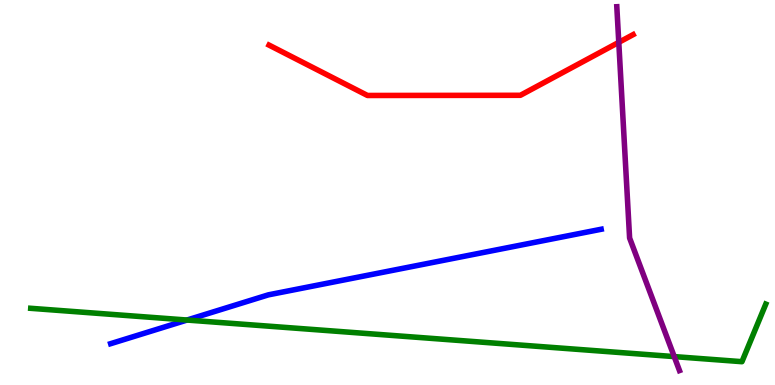[{'lines': ['blue', 'red'], 'intersections': []}, {'lines': ['green', 'red'], 'intersections': []}, {'lines': ['purple', 'red'], 'intersections': [{'x': 7.98, 'y': 8.9}]}, {'lines': ['blue', 'green'], 'intersections': [{'x': 2.41, 'y': 1.69}]}, {'lines': ['blue', 'purple'], 'intersections': []}, {'lines': ['green', 'purple'], 'intersections': [{'x': 8.7, 'y': 0.738}]}]